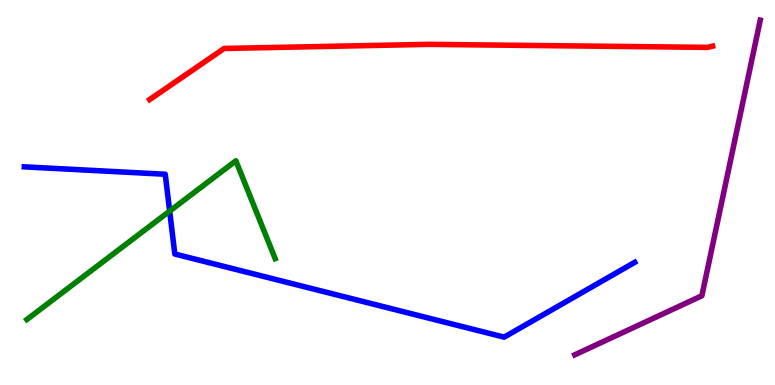[{'lines': ['blue', 'red'], 'intersections': []}, {'lines': ['green', 'red'], 'intersections': []}, {'lines': ['purple', 'red'], 'intersections': []}, {'lines': ['blue', 'green'], 'intersections': [{'x': 2.19, 'y': 4.52}]}, {'lines': ['blue', 'purple'], 'intersections': []}, {'lines': ['green', 'purple'], 'intersections': []}]